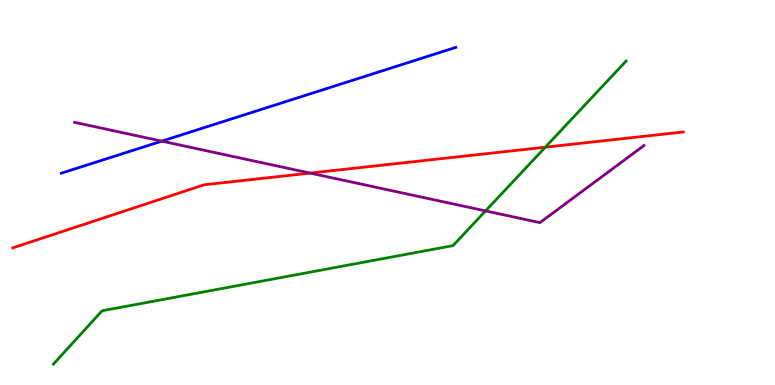[{'lines': ['blue', 'red'], 'intersections': []}, {'lines': ['green', 'red'], 'intersections': [{'x': 7.04, 'y': 6.18}]}, {'lines': ['purple', 'red'], 'intersections': [{'x': 4.0, 'y': 5.5}]}, {'lines': ['blue', 'green'], 'intersections': []}, {'lines': ['blue', 'purple'], 'intersections': [{'x': 2.09, 'y': 6.33}]}, {'lines': ['green', 'purple'], 'intersections': [{'x': 6.27, 'y': 4.52}]}]